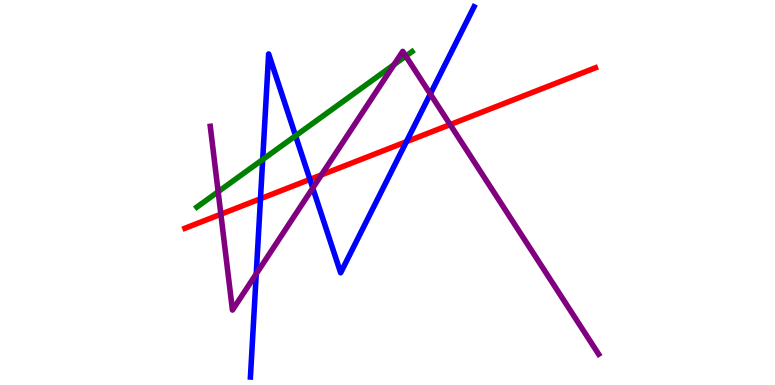[{'lines': ['blue', 'red'], 'intersections': [{'x': 3.36, 'y': 4.84}, {'x': 4.0, 'y': 5.34}, {'x': 5.24, 'y': 6.32}]}, {'lines': ['green', 'red'], 'intersections': []}, {'lines': ['purple', 'red'], 'intersections': [{'x': 2.85, 'y': 4.44}, {'x': 4.15, 'y': 5.46}, {'x': 5.81, 'y': 6.76}]}, {'lines': ['blue', 'green'], 'intersections': [{'x': 3.39, 'y': 5.86}, {'x': 3.81, 'y': 6.47}]}, {'lines': ['blue', 'purple'], 'intersections': [{'x': 3.31, 'y': 2.89}, {'x': 4.04, 'y': 5.12}, {'x': 5.55, 'y': 7.56}]}, {'lines': ['green', 'purple'], 'intersections': [{'x': 2.81, 'y': 5.02}, {'x': 5.08, 'y': 8.32}, {'x': 5.24, 'y': 8.54}]}]